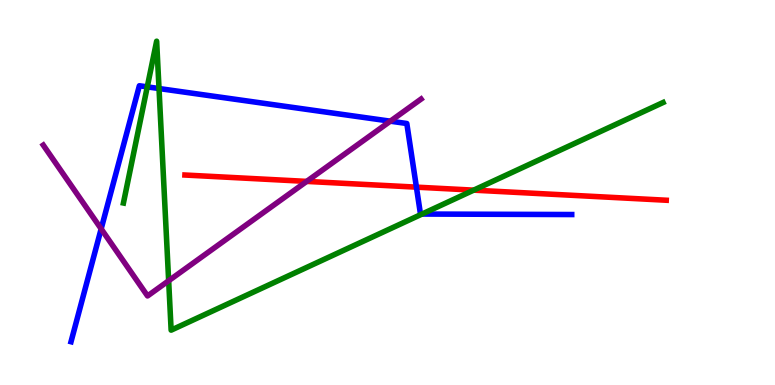[{'lines': ['blue', 'red'], 'intersections': [{'x': 5.37, 'y': 5.14}]}, {'lines': ['green', 'red'], 'intersections': [{'x': 6.11, 'y': 5.06}]}, {'lines': ['purple', 'red'], 'intersections': [{'x': 3.96, 'y': 5.29}]}, {'lines': ['blue', 'green'], 'intersections': [{'x': 1.9, 'y': 7.74}, {'x': 2.05, 'y': 7.7}, {'x': 5.45, 'y': 4.44}]}, {'lines': ['blue', 'purple'], 'intersections': [{'x': 1.31, 'y': 4.06}, {'x': 5.04, 'y': 6.85}]}, {'lines': ['green', 'purple'], 'intersections': [{'x': 2.18, 'y': 2.71}]}]